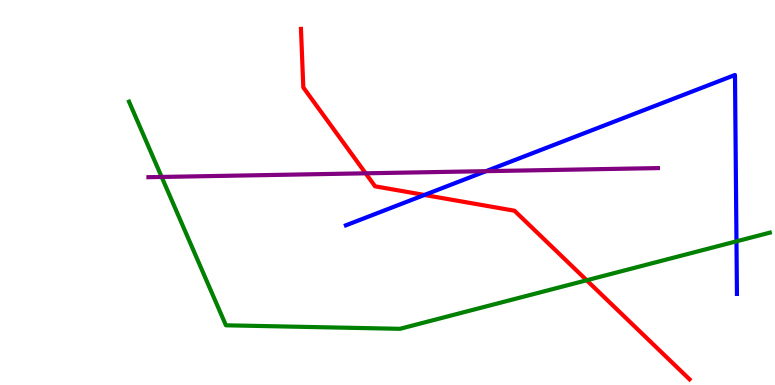[{'lines': ['blue', 'red'], 'intersections': [{'x': 5.48, 'y': 4.94}]}, {'lines': ['green', 'red'], 'intersections': [{'x': 7.57, 'y': 2.72}]}, {'lines': ['purple', 'red'], 'intersections': [{'x': 4.72, 'y': 5.5}]}, {'lines': ['blue', 'green'], 'intersections': [{'x': 9.5, 'y': 3.73}]}, {'lines': ['blue', 'purple'], 'intersections': [{'x': 6.27, 'y': 5.55}]}, {'lines': ['green', 'purple'], 'intersections': [{'x': 2.09, 'y': 5.4}]}]